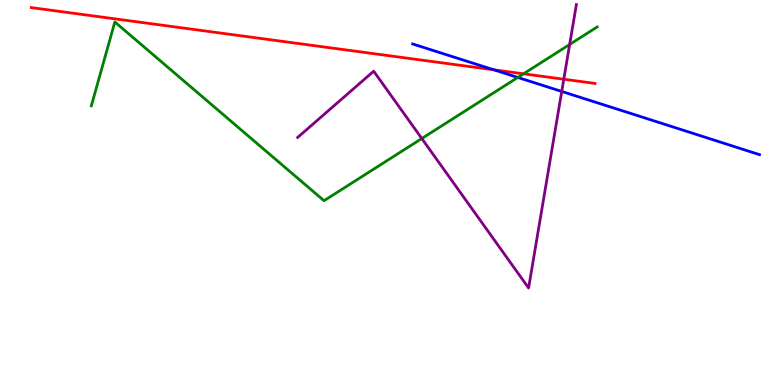[{'lines': ['blue', 'red'], 'intersections': [{'x': 6.37, 'y': 8.19}]}, {'lines': ['green', 'red'], 'intersections': [{'x': 6.76, 'y': 8.08}]}, {'lines': ['purple', 'red'], 'intersections': [{'x': 7.27, 'y': 7.94}]}, {'lines': ['blue', 'green'], 'intersections': [{'x': 6.68, 'y': 7.99}]}, {'lines': ['blue', 'purple'], 'intersections': [{'x': 7.25, 'y': 7.62}]}, {'lines': ['green', 'purple'], 'intersections': [{'x': 5.44, 'y': 6.4}, {'x': 7.35, 'y': 8.85}]}]